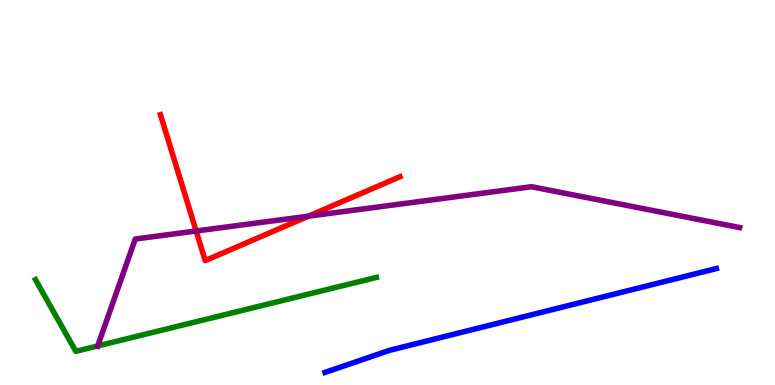[{'lines': ['blue', 'red'], 'intersections': []}, {'lines': ['green', 'red'], 'intersections': []}, {'lines': ['purple', 'red'], 'intersections': [{'x': 2.53, 'y': 4.0}, {'x': 3.98, 'y': 4.38}]}, {'lines': ['blue', 'green'], 'intersections': []}, {'lines': ['blue', 'purple'], 'intersections': []}, {'lines': ['green', 'purple'], 'intersections': [{'x': 1.26, 'y': 1.01}]}]